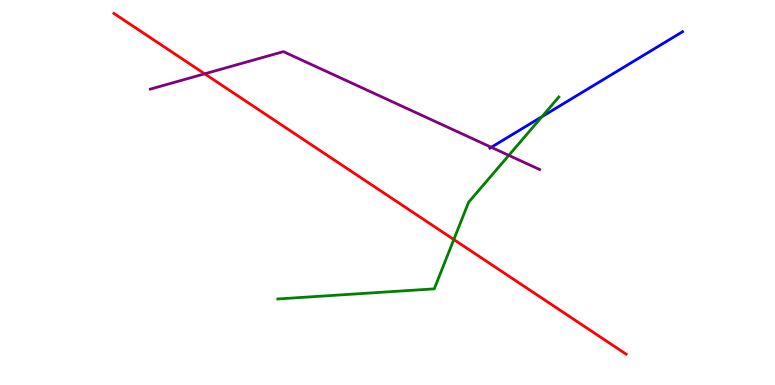[{'lines': ['blue', 'red'], 'intersections': []}, {'lines': ['green', 'red'], 'intersections': [{'x': 5.86, 'y': 3.78}]}, {'lines': ['purple', 'red'], 'intersections': [{'x': 2.64, 'y': 8.08}]}, {'lines': ['blue', 'green'], 'intersections': [{'x': 6.99, 'y': 6.97}]}, {'lines': ['blue', 'purple'], 'intersections': [{'x': 6.34, 'y': 6.17}]}, {'lines': ['green', 'purple'], 'intersections': [{'x': 6.57, 'y': 5.97}]}]